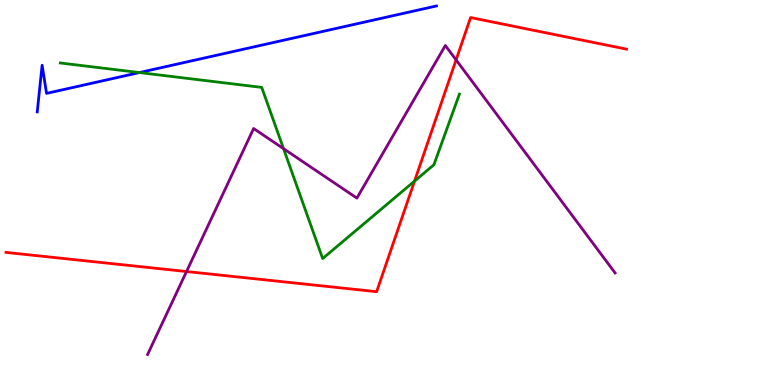[{'lines': ['blue', 'red'], 'intersections': []}, {'lines': ['green', 'red'], 'intersections': [{'x': 5.35, 'y': 5.3}]}, {'lines': ['purple', 'red'], 'intersections': [{'x': 2.41, 'y': 2.95}, {'x': 5.89, 'y': 8.44}]}, {'lines': ['blue', 'green'], 'intersections': [{'x': 1.8, 'y': 8.12}]}, {'lines': ['blue', 'purple'], 'intersections': []}, {'lines': ['green', 'purple'], 'intersections': [{'x': 3.66, 'y': 6.14}]}]